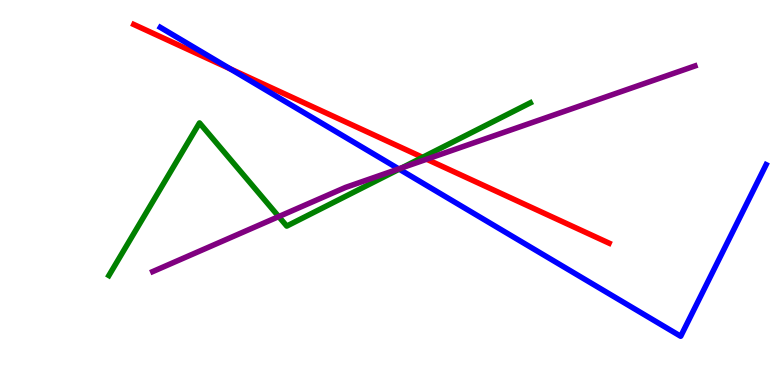[{'lines': ['blue', 'red'], 'intersections': [{'x': 2.97, 'y': 8.21}]}, {'lines': ['green', 'red'], 'intersections': [{'x': 5.45, 'y': 5.91}]}, {'lines': ['purple', 'red'], 'intersections': [{'x': 5.51, 'y': 5.86}]}, {'lines': ['blue', 'green'], 'intersections': [{'x': 5.15, 'y': 5.61}]}, {'lines': ['blue', 'purple'], 'intersections': [{'x': 5.15, 'y': 5.61}]}, {'lines': ['green', 'purple'], 'intersections': [{'x': 3.6, 'y': 4.37}, {'x': 5.18, 'y': 5.64}]}]